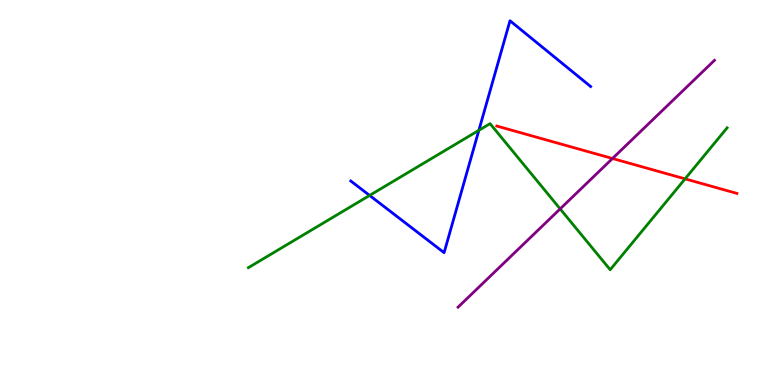[{'lines': ['blue', 'red'], 'intersections': []}, {'lines': ['green', 'red'], 'intersections': [{'x': 8.84, 'y': 5.35}]}, {'lines': ['purple', 'red'], 'intersections': [{'x': 7.9, 'y': 5.88}]}, {'lines': ['blue', 'green'], 'intersections': [{'x': 4.77, 'y': 4.92}, {'x': 6.18, 'y': 6.61}]}, {'lines': ['blue', 'purple'], 'intersections': []}, {'lines': ['green', 'purple'], 'intersections': [{'x': 7.23, 'y': 4.57}]}]